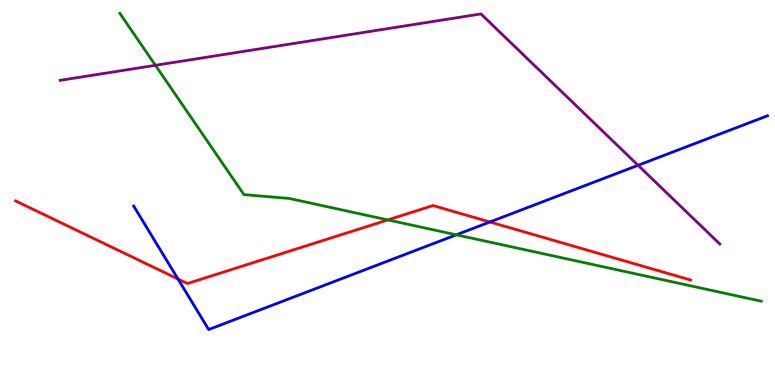[{'lines': ['blue', 'red'], 'intersections': [{'x': 2.3, 'y': 2.75}, {'x': 6.32, 'y': 4.23}]}, {'lines': ['green', 'red'], 'intersections': [{'x': 5.0, 'y': 4.29}]}, {'lines': ['purple', 'red'], 'intersections': []}, {'lines': ['blue', 'green'], 'intersections': [{'x': 5.89, 'y': 3.9}]}, {'lines': ['blue', 'purple'], 'intersections': [{'x': 8.23, 'y': 5.71}]}, {'lines': ['green', 'purple'], 'intersections': [{'x': 2.01, 'y': 8.3}]}]